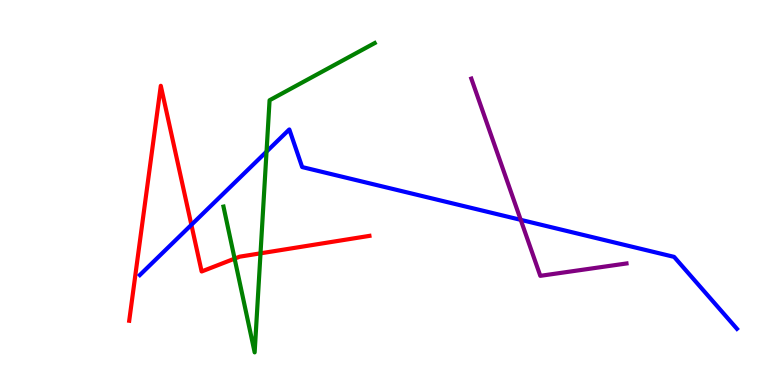[{'lines': ['blue', 'red'], 'intersections': [{'x': 2.47, 'y': 4.16}]}, {'lines': ['green', 'red'], 'intersections': [{'x': 3.03, 'y': 3.28}, {'x': 3.36, 'y': 3.42}]}, {'lines': ['purple', 'red'], 'intersections': []}, {'lines': ['blue', 'green'], 'intersections': [{'x': 3.44, 'y': 6.06}]}, {'lines': ['blue', 'purple'], 'intersections': [{'x': 6.72, 'y': 4.29}]}, {'lines': ['green', 'purple'], 'intersections': []}]